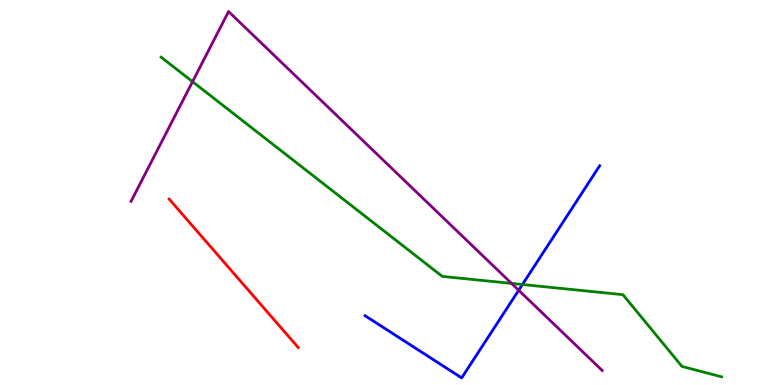[{'lines': ['blue', 'red'], 'intersections': []}, {'lines': ['green', 'red'], 'intersections': []}, {'lines': ['purple', 'red'], 'intersections': []}, {'lines': ['blue', 'green'], 'intersections': [{'x': 6.74, 'y': 2.61}]}, {'lines': ['blue', 'purple'], 'intersections': [{'x': 6.69, 'y': 2.46}]}, {'lines': ['green', 'purple'], 'intersections': [{'x': 2.48, 'y': 7.88}, {'x': 6.6, 'y': 2.64}]}]